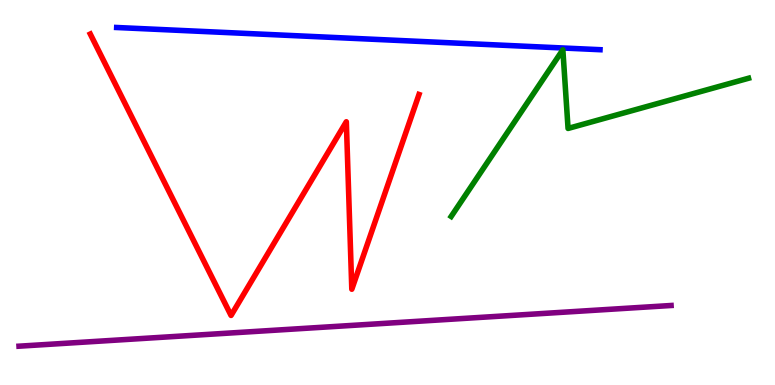[{'lines': ['blue', 'red'], 'intersections': []}, {'lines': ['green', 'red'], 'intersections': []}, {'lines': ['purple', 'red'], 'intersections': []}, {'lines': ['blue', 'green'], 'intersections': []}, {'lines': ['blue', 'purple'], 'intersections': []}, {'lines': ['green', 'purple'], 'intersections': []}]